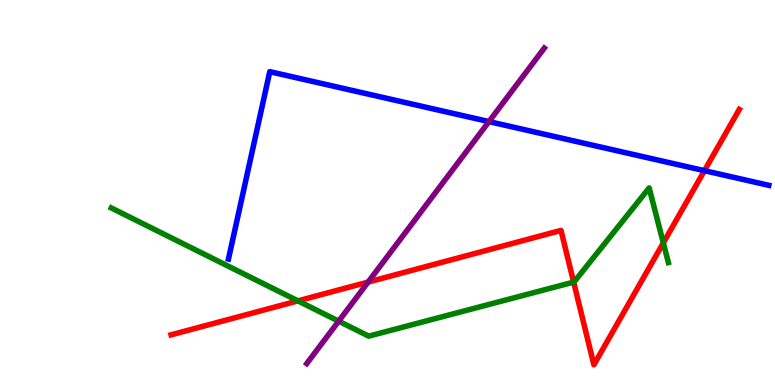[{'lines': ['blue', 'red'], 'intersections': [{'x': 9.09, 'y': 5.57}]}, {'lines': ['green', 'red'], 'intersections': [{'x': 3.84, 'y': 2.18}, {'x': 7.4, 'y': 2.67}, {'x': 8.56, 'y': 3.69}]}, {'lines': ['purple', 'red'], 'intersections': [{'x': 4.75, 'y': 2.67}]}, {'lines': ['blue', 'green'], 'intersections': []}, {'lines': ['blue', 'purple'], 'intersections': [{'x': 6.31, 'y': 6.84}]}, {'lines': ['green', 'purple'], 'intersections': [{'x': 4.37, 'y': 1.66}]}]